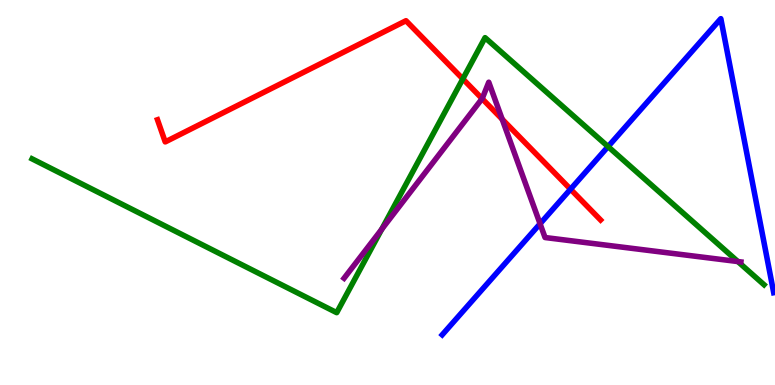[{'lines': ['blue', 'red'], 'intersections': [{'x': 7.36, 'y': 5.09}]}, {'lines': ['green', 'red'], 'intersections': [{'x': 5.97, 'y': 7.95}]}, {'lines': ['purple', 'red'], 'intersections': [{'x': 6.22, 'y': 7.44}, {'x': 6.48, 'y': 6.9}]}, {'lines': ['blue', 'green'], 'intersections': [{'x': 7.85, 'y': 6.19}]}, {'lines': ['blue', 'purple'], 'intersections': [{'x': 6.97, 'y': 4.19}]}, {'lines': ['green', 'purple'], 'intersections': [{'x': 4.93, 'y': 4.05}, {'x': 9.52, 'y': 3.21}]}]